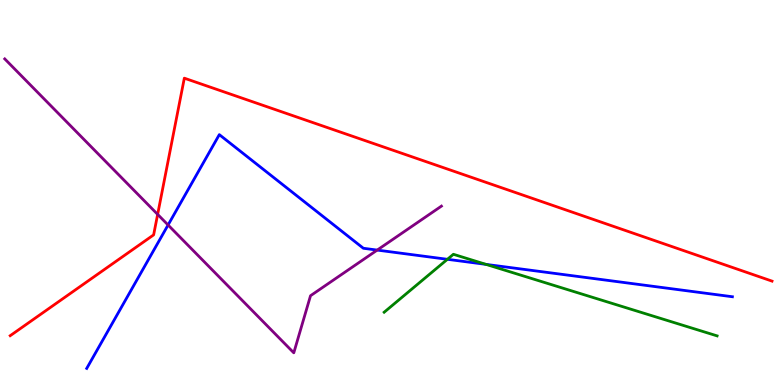[{'lines': ['blue', 'red'], 'intersections': []}, {'lines': ['green', 'red'], 'intersections': []}, {'lines': ['purple', 'red'], 'intersections': [{'x': 2.03, 'y': 4.43}]}, {'lines': ['blue', 'green'], 'intersections': [{'x': 5.77, 'y': 3.26}, {'x': 6.27, 'y': 3.13}]}, {'lines': ['blue', 'purple'], 'intersections': [{'x': 2.17, 'y': 4.16}, {'x': 4.87, 'y': 3.5}]}, {'lines': ['green', 'purple'], 'intersections': []}]